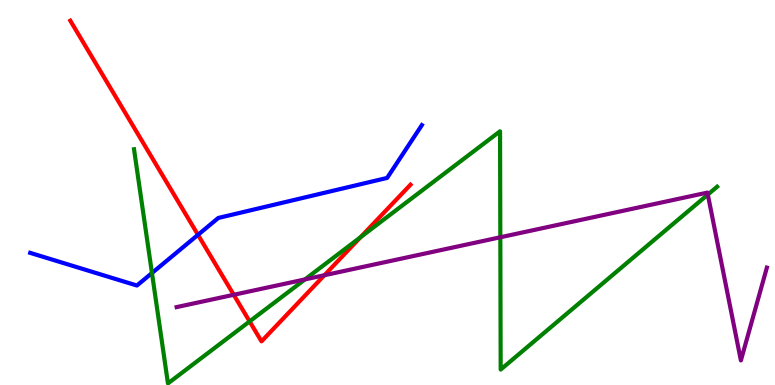[{'lines': ['blue', 'red'], 'intersections': [{'x': 2.55, 'y': 3.9}]}, {'lines': ['green', 'red'], 'intersections': [{'x': 3.22, 'y': 1.65}, {'x': 4.65, 'y': 3.84}]}, {'lines': ['purple', 'red'], 'intersections': [{'x': 3.02, 'y': 2.34}, {'x': 4.19, 'y': 2.85}]}, {'lines': ['blue', 'green'], 'intersections': [{'x': 1.96, 'y': 2.91}]}, {'lines': ['blue', 'purple'], 'intersections': []}, {'lines': ['green', 'purple'], 'intersections': [{'x': 3.93, 'y': 2.74}, {'x': 6.46, 'y': 3.84}, {'x': 9.13, 'y': 4.95}]}]